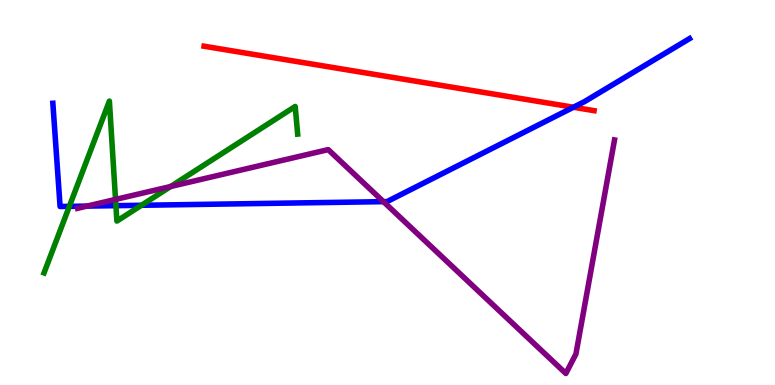[{'lines': ['blue', 'red'], 'intersections': [{'x': 7.4, 'y': 7.21}]}, {'lines': ['green', 'red'], 'intersections': []}, {'lines': ['purple', 'red'], 'intersections': []}, {'lines': ['blue', 'green'], 'intersections': [{'x': 0.895, 'y': 4.64}, {'x': 1.5, 'y': 4.66}, {'x': 1.83, 'y': 4.67}]}, {'lines': ['blue', 'purple'], 'intersections': [{'x': 1.12, 'y': 4.65}, {'x': 4.95, 'y': 4.76}]}, {'lines': ['green', 'purple'], 'intersections': [{'x': 1.49, 'y': 4.82}, {'x': 2.2, 'y': 5.16}]}]